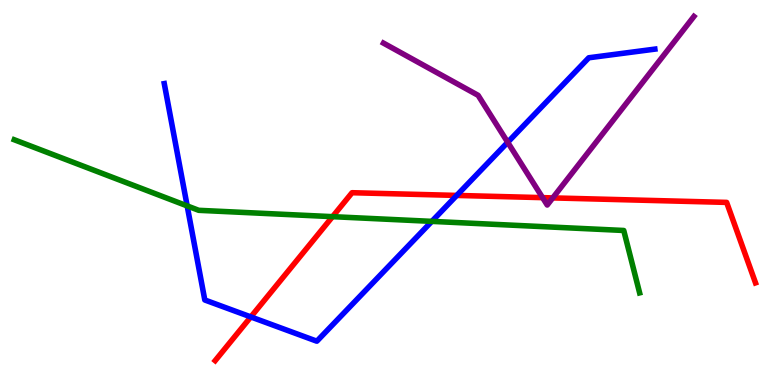[{'lines': ['blue', 'red'], 'intersections': [{'x': 3.24, 'y': 1.77}, {'x': 5.89, 'y': 4.92}]}, {'lines': ['green', 'red'], 'intersections': [{'x': 4.29, 'y': 4.37}]}, {'lines': ['purple', 'red'], 'intersections': [{'x': 7.0, 'y': 4.87}, {'x': 7.13, 'y': 4.86}]}, {'lines': ['blue', 'green'], 'intersections': [{'x': 2.42, 'y': 4.65}, {'x': 5.57, 'y': 4.25}]}, {'lines': ['blue', 'purple'], 'intersections': [{'x': 6.55, 'y': 6.3}]}, {'lines': ['green', 'purple'], 'intersections': []}]